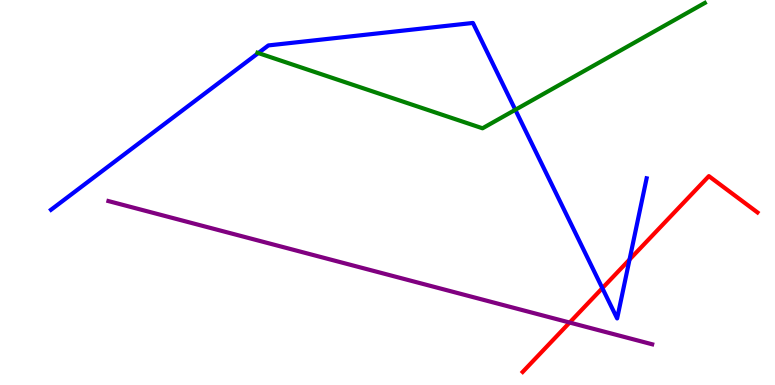[{'lines': ['blue', 'red'], 'intersections': [{'x': 7.77, 'y': 2.52}, {'x': 8.12, 'y': 3.26}]}, {'lines': ['green', 'red'], 'intersections': []}, {'lines': ['purple', 'red'], 'intersections': [{'x': 7.35, 'y': 1.62}]}, {'lines': ['blue', 'green'], 'intersections': [{'x': 3.33, 'y': 8.62}, {'x': 6.65, 'y': 7.15}]}, {'lines': ['blue', 'purple'], 'intersections': []}, {'lines': ['green', 'purple'], 'intersections': []}]